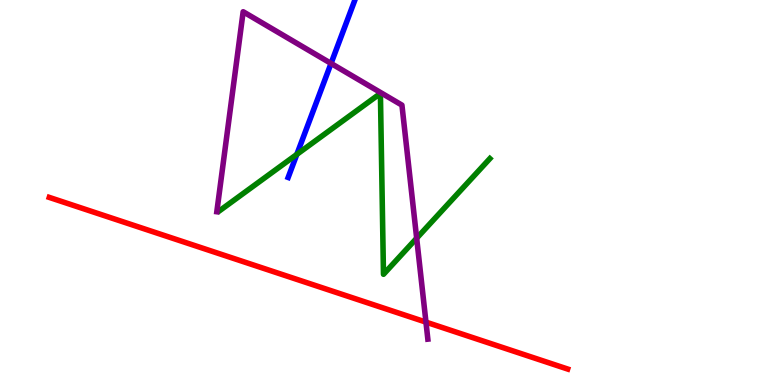[{'lines': ['blue', 'red'], 'intersections': []}, {'lines': ['green', 'red'], 'intersections': []}, {'lines': ['purple', 'red'], 'intersections': [{'x': 5.5, 'y': 1.63}]}, {'lines': ['blue', 'green'], 'intersections': [{'x': 3.83, 'y': 5.99}]}, {'lines': ['blue', 'purple'], 'intersections': [{'x': 4.27, 'y': 8.35}]}, {'lines': ['green', 'purple'], 'intersections': [{'x': 5.38, 'y': 3.81}]}]